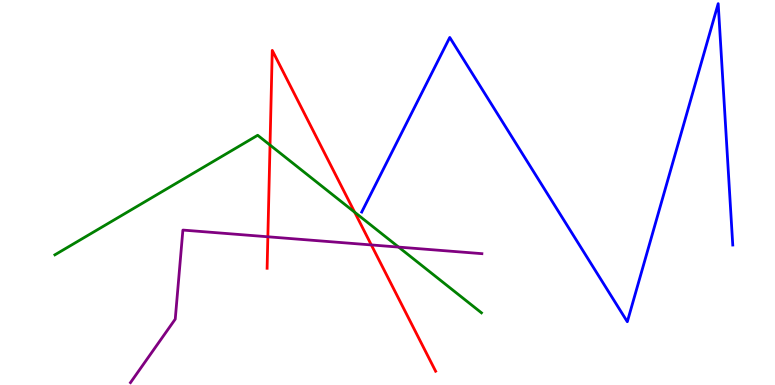[{'lines': ['blue', 'red'], 'intersections': []}, {'lines': ['green', 'red'], 'intersections': [{'x': 3.48, 'y': 6.23}, {'x': 4.58, 'y': 4.49}]}, {'lines': ['purple', 'red'], 'intersections': [{'x': 3.46, 'y': 3.85}, {'x': 4.79, 'y': 3.64}]}, {'lines': ['blue', 'green'], 'intersections': []}, {'lines': ['blue', 'purple'], 'intersections': []}, {'lines': ['green', 'purple'], 'intersections': [{'x': 5.14, 'y': 3.58}]}]